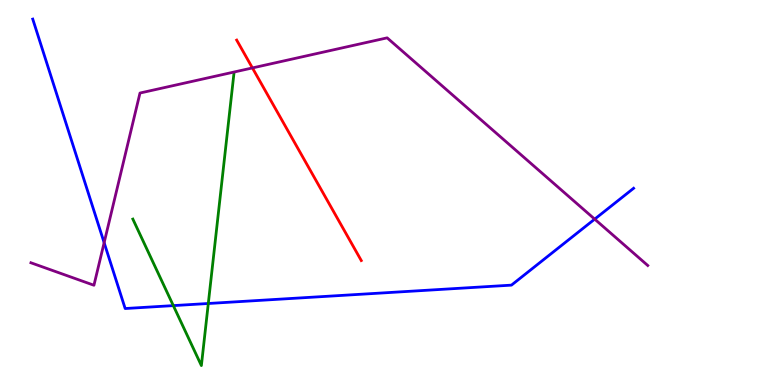[{'lines': ['blue', 'red'], 'intersections': []}, {'lines': ['green', 'red'], 'intersections': []}, {'lines': ['purple', 'red'], 'intersections': [{'x': 3.26, 'y': 8.24}]}, {'lines': ['blue', 'green'], 'intersections': [{'x': 2.24, 'y': 2.06}, {'x': 2.69, 'y': 2.12}]}, {'lines': ['blue', 'purple'], 'intersections': [{'x': 1.34, 'y': 3.7}, {'x': 7.67, 'y': 4.31}]}, {'lines': ['green', 'purple'], 'intersections': []}]